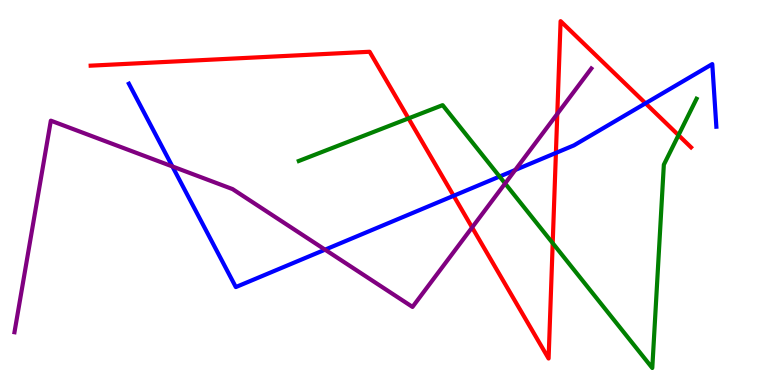[{'lines': ['blue', 'red'], 'intersections': [{'x': 5.85, 'y': 4.91}, {'x': 7.17, 'y': 6.03}, {'x': 8.33, 'y': 7.32}]}, {'lines': ['green', 'red'], 'intersections': [{'x': 5.27, 'y': 6.92}, {'x': 7.13, 'y': 3.68}, {'x': 8.75, 'y': 6.49}]}, {'lines': ['purple', 'red'], 'intersections': [{'x': 6.09, 'y': 4.09}, {'x': 7.19, 'y': 7.04}]}, {'lines': ['blue', 'green'], 'intersections': [{'x': 6.45, 'y': 5.41}]}, {'lines': ['blue', 'purple'], 'intersections': [{'x': 2.22, 'y': 5.68}, {'x': 4.19, 'y': 3.52}, {'x': 6.65, 'y': 5.59}]}, {'lines': ['green', 'purple'], 'intersections': [{'x': 6.52, 'y': 5.23}]}]